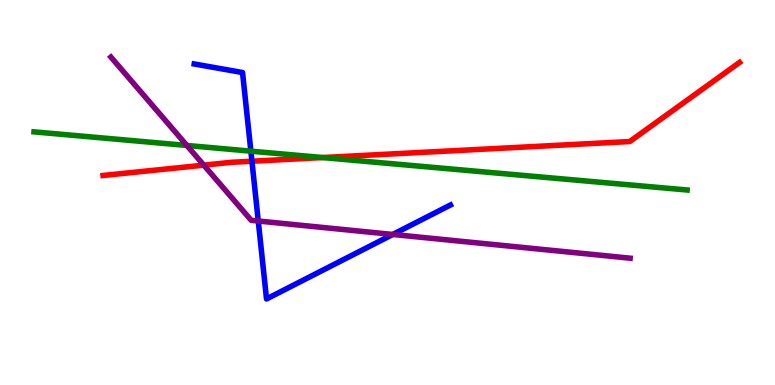[{'lines': ['blue', 'red'], 'intersections': [{'x': 3.25, 'y': 5.81}]}, {'lines': ['green', 'red'], 'intersections': [{'x': 4.16, 'y': 5.91}]}, {'lines': ['purple', 'red'], 'intersections': [{'x': 2.63, 'y': 5.71}]}, {'lines': ['blue', 'green'], 'intersections': [{'x': 3.24, 'y': 6.07}]}, {'lines': ['blue', 'purple'], 'intersections': [{'x': 3.33, 'y': 4.26}, {'x': 5.07, 'y': 3.91}]}, {'lines': ['green', 'purple'], 'intersections': [{'x': 2.41, 'y': 6.22}]}]